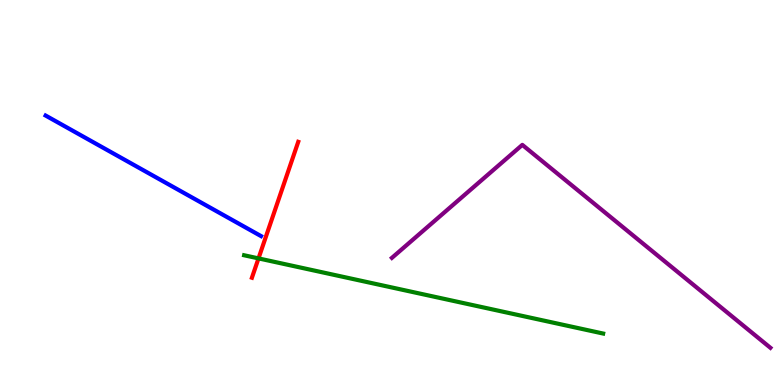[{'lines': ['blue', 'red'], 'intersections': []}, {'lines': ['green', 'red'], 'intersections': [{'x': 3.34, 'y': 3.29}]}, {'lines': ['purple', 'red'], 'intersections': []}, {'lines': ['blue', 'green'], 'intersections': []}, {'lines': ['blue', 'purple'], 'intersections': []}, {'lines': ['green', 'purple'], 'intersections': []}]